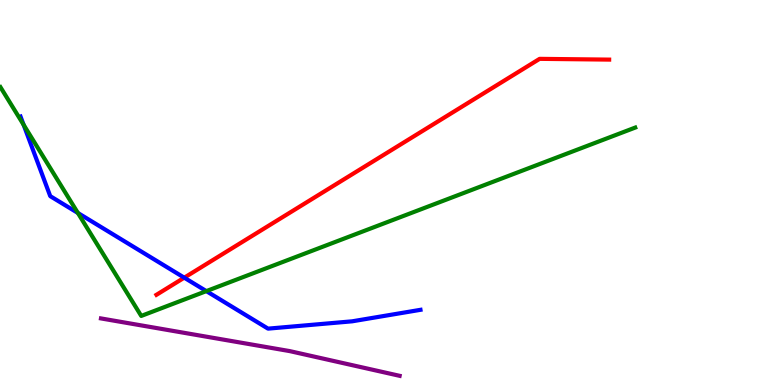[{'lines': ['blue', 'red'], 'intersections': [{'x': 2.38, 'y': 2.79}]}, {'lines': ['green', 'red'], 'intersections': []}, {'lines': ['purple', 'red'], 'intersections': []}, {'lines': ['blue', 'green'], 'intersections': [{'x': 0.305, 'y': 6.76}, {'x': 1.0, 'y': 4.47}, {'x': 2.66, 'y': 2.44}]}, {'lines': ['blue', 'purple'], 'intersections': []}, {'lines': ['green', 'purple'], 'intersections': []}]